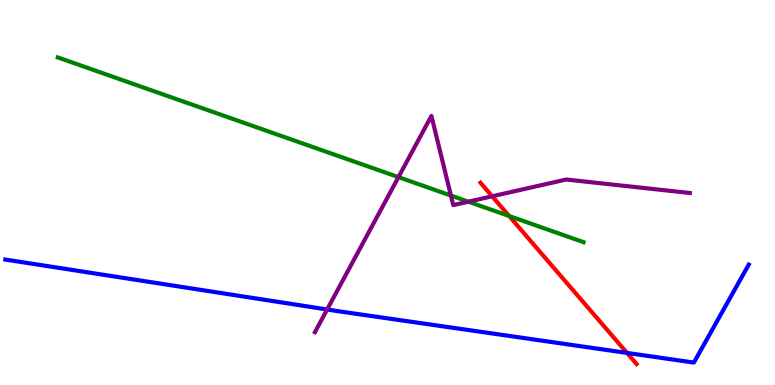[{'lines': ['blue', 'red'], 'intersections': [{'x': 8.09, 'y': 0.833}]}, {'lines': ['green', 'red'], 'intersections': [{'x': 6.57, 'y': 4.39}]}, {'lines': ['purple', 'red'], 'intersections': [{'x': 6.35, 'y': 4.9}]}, {'lines': ['blue', 'green'], 'intersections': []}, {'lines': ['blue', 'purple'], 'intersections': [{'x': 4.22, 'y': 1.96}]}, {'lines': ['green', 'purple'], 'intersections': [{'x': 5.14, 'y': 5.4}, {'x': 5.82, 'y': 4.92}, {'x': 6.04, 'y': 4.76}]}]